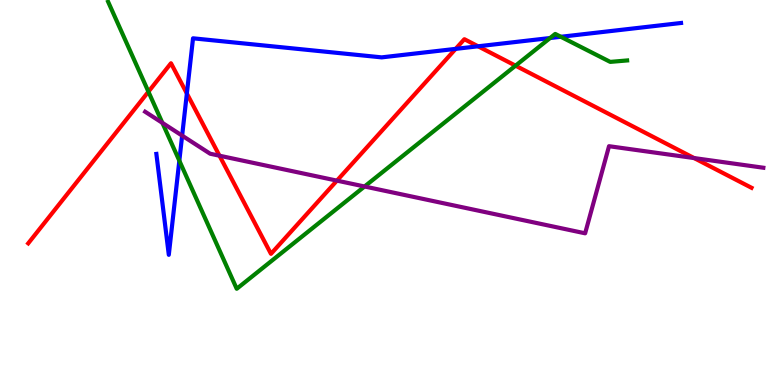[{'lines': ['blue', 'red'], 'intersections': [{'x': 2.41, 'y': 7.57}, {'x': 5.88, 'y': 8.73}, {'x': 6.17, 'y': 8.8}]}, {'lines': ['green', 'red'], 'intersections': [{'x': 1.92, 'y': 7.62}, {'x': 6.65, 'y': 8.29}]}, {'lines': ['purple', 'red'], 'intersections': [{'x': 2.83, 'y': 5.96}, {'x': 4.35, 'y': 5.31}, {'x': 8.96, 'y': 5.89}]}, {'lines': ['blue', 'green'], 'intersections': [{'x': 2.31, 'y': 5.83}, {'x': 7.1, 'y': 9.01}, {'x': 7.24, 'y': 9.04}]}, {'lines': ['blue', 'purple'], 'intersections': [{'x': 2.35, 'y': 6.48}]}, {'lines': ['green', 'purple'], 'intersections': [{'x': 2.1, 'y': 6.81}, {'x': 4.7, 'y': 5.16}]}]